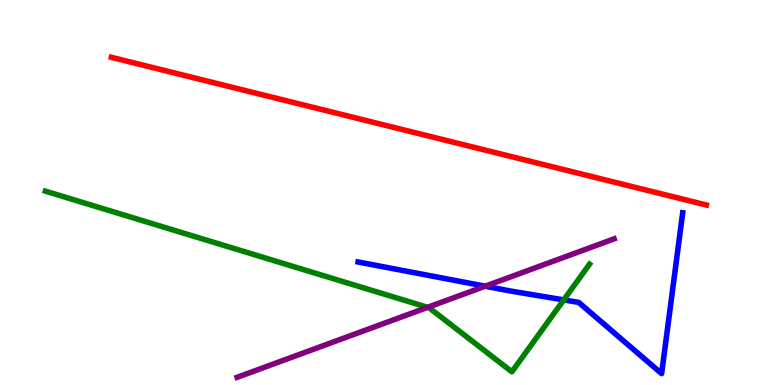[{'lines': ['blue', 'red'], 'intersections': []}, {'lines': ['green', 'red'], 'intersections': []}, {'lines': ['purple', 'red'], 'intersections': []}, {'lines': ['blue', 'green'], 'intersections': [{'x': 7.27, 'y': 2.21}]}, {'lines': ['blue', 'purple'], 'intersections': [{'x': 6.26, 'y': 2.57}]}, {'lines': ['green', 'purple'], 'intersections': [{'x': 5.52, 'y': 2.02}]}]